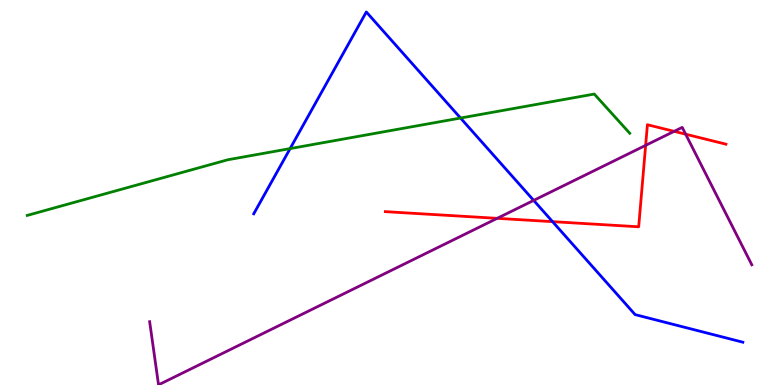[{'lines': ['blue', 'red'], 'intersections': [{'x': 7.13, 'y': 4.24}]}, {'lines': ['green', 'red'], 'intersections': []}, {'lines': ['purple', 'red'], 'intersections': [{'x': 6.42, 'y': 4.33}, {'x': 8.33, 'y': 6.22}, {'x': 8.7, 'y': 6.59}, {'x': 8.85, 'y': 6.51}]}, {'lines': ['blue', 'green'], 'intersections': [{'x': 3.74, 'y': 6.14}, {'x': 5.94, 'y': 6.93}]}, {'lines': ['blue', 'purple'], 'intersections': [{'x': 6.89, 'y': 4.79}]}, {'lines': ['green', 'purple'], 'intersections': []}]